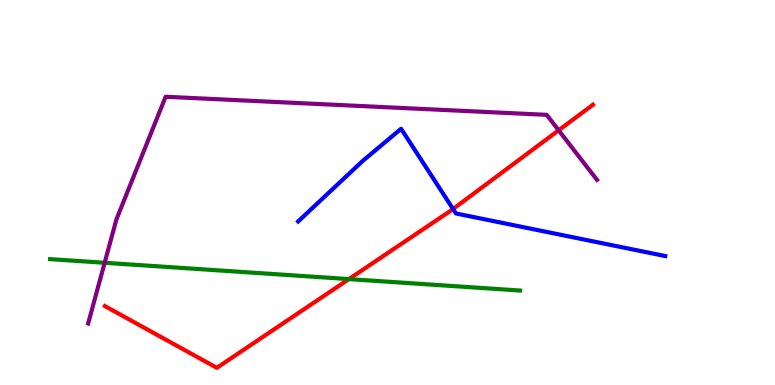[{'lines': ['blue', 'red'], 'intersections': [{'x': 5.85, 'y': 4.57}]}, {'lines': ['green', 'red'], 'intersections': [{'x': 4.5, 'y': 2.75}]}, {'lines': ['purple', 'red'], 'intersections': [{'x': 7.21, 'y': 6.62}]}, {'lines': ['blue', 'green'], 'intersections': []}, {'lines': ['blue', 'purple'], 'intersections': []}, {'lines': ['green', 'purple'], 'intersections': [{'x': 1.35, 'y': 3.17}]}]